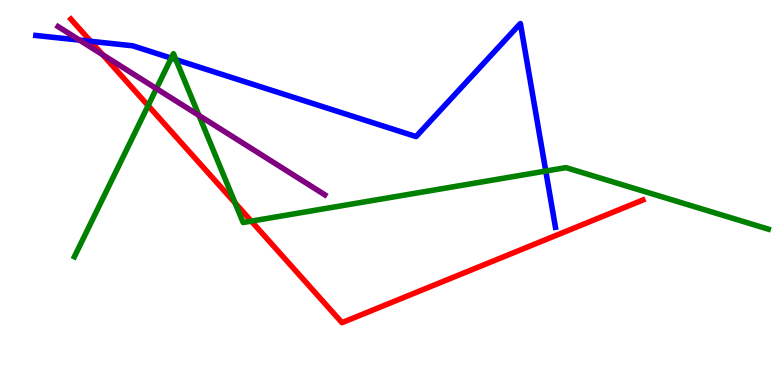[{'lines': ['blue', 'red'], 'intersections': [{'x': 1.17, 'y': 8.93}]}, {'lines': ['green', 'red'], 'intersections': [{'x': 1.91, 'y': 7.26}, {'x': 3.03, 'y': 4.73}, {'x': 3.24, 'y': 4.26}]}, {'lines': ['purple', 'red'], 'intersections': [{'x': 1.32, 'y': 8.58}]}, {'lines': ['blue', 'green'], 'intersections': [{'x': 2.21, 'y': 8.49}, {'x': 2.27, 'y': 8.45}, {'x': 7.04, 'y': 5.56}]}, {'lines': ['blue', 'purple'], 'intersections': [{'x': 1.03, 'y': 8.96}]}, {'lines': ['green', 'purple'], 'intersections': [{'x': 2.02, 'y': 7.7}, {'x': 2.57, 'y': 7.0}]}]